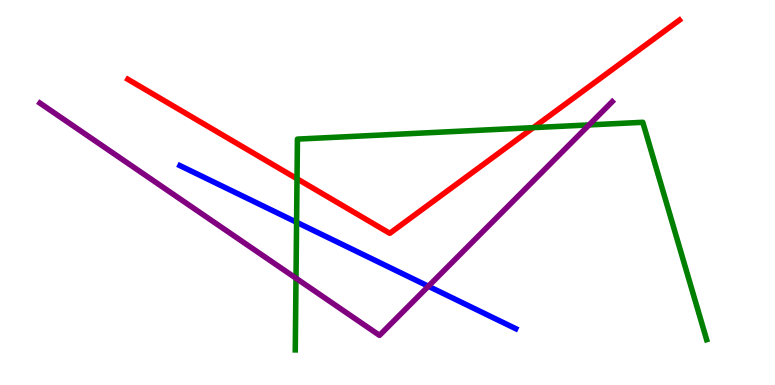[{'lines': ['blue', 'red'], 'intersections': []}, {'lines': ['green', 'red'], 'intersections': [{'x': 3.83, 'y': 5.36}, {'x': 6.88, 'y': 6.68}]}, {'lines': ['purple', 'red'], 'intersections': []}, {'lines': ['blue', 'green'], 'intersections': [{'x': 3.83, 'y': 4.23}]}, {'lines': ['blue', 'purple'], 'intersections': [{'x': 5.53, 'y': 2.56}]}, {'lines': ['green', 'purple'], 'intersections': [{'x': 3.82, 'y': 2.77}, {'x': 7.6, 'y': 6.76}]}]